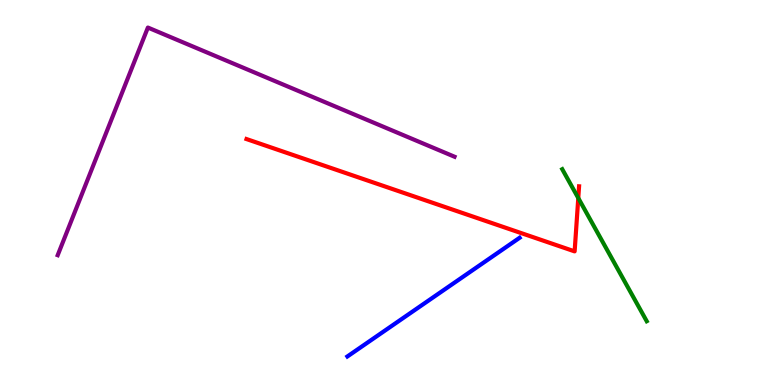[{'lines': ['blue', 'red'], 'intersections': []}, {'lines': ['green', 'red'], 'intersections': [{'x': 7.46, 'y': 4.86}]}, {'lines': ['purple', 'red'], 'intersections': []}, {'lines': ['blue', 'green'], 'intersections': []}, {'lines': ['blue', 'purple'], 'intersections': []}, {'lines': ['green', 'purple'], 'intersections': []}]